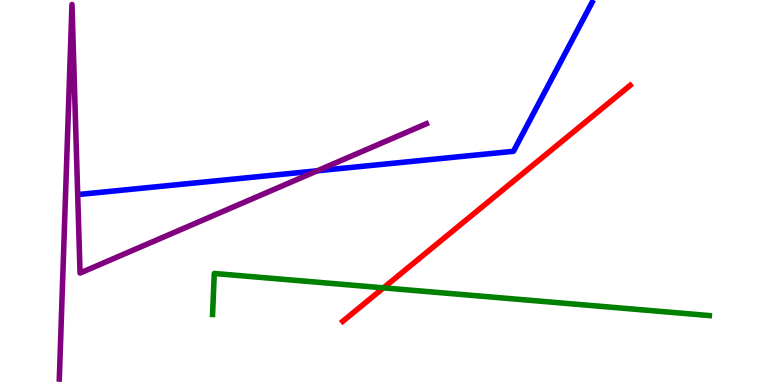[{'lines': ['blue', 'red'], 'intersections': []}, {'lines': ['green', 'red'], 'intersections': [{'x': 4.95, 'y': 2.52}]}, {'lines': ['purple', 'red'], 'intersections': []}, {'lines': ['blue', 'green'], 'intersections': []}, {'lines': ['blue', 'purple'], 'intersections': [{'x': 4.09, 'y': 5.56}]}, {'lines': ['green', 'purple'], 'intersections': []}]